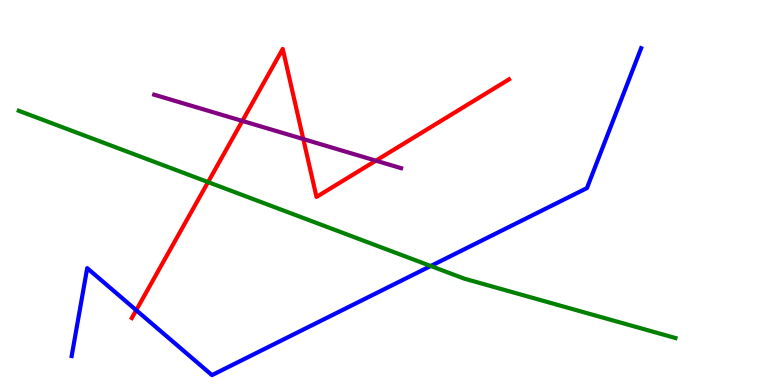[{'lines': ['blue', 'red'], 'intersections': [{'x': 1.76, 'y': 1.94}]}, {'lines': ['green', 'red'], 'intersections': [{'x': 2.68, 'y': 5.27}]}, {'lines': ['purple', 'red'], 'intersections': [{'x': 3.13, 'y': 6.86}, {'x': 3.91, 'y': 6.39}, {'x': 4.85, 'y': 5.83}]}, {'lines': ['blue', 'green'], 'intersections': [{'x': 5.56, 'y': 3.09}]}, {'lines': ['blue', 'purple'], 'intersections': []}, {'lines': ['green', 'purple'], 'intersections': []}]